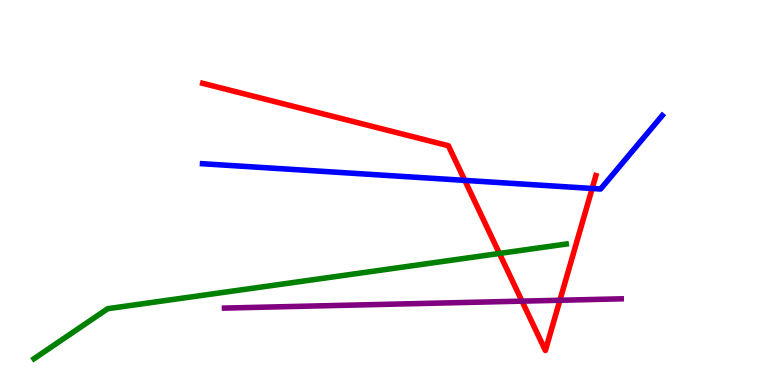[{'lines': ['blue', 'red'], 'intersections': [{'x': 6.0, 'y': 5.31}, {'x': 7.64, 'y': 5.1}]}, {'lines': ['green', 'red'], 'intersections': [{'x': 6.44, 'y': 3.42}]}, {'lines': ['purple', 'red'], 'intersections': [{'x': 6.74, 'y': 2.18}, {'x': 7.22, 'y': 2.2}]}, {'lines': ['blue', 'green'], 'intersections': []}, {'lines': ['blue', 'purple'], 'intersections': []}, {'lines': ['green', 'purple'], 'intersections': []}]